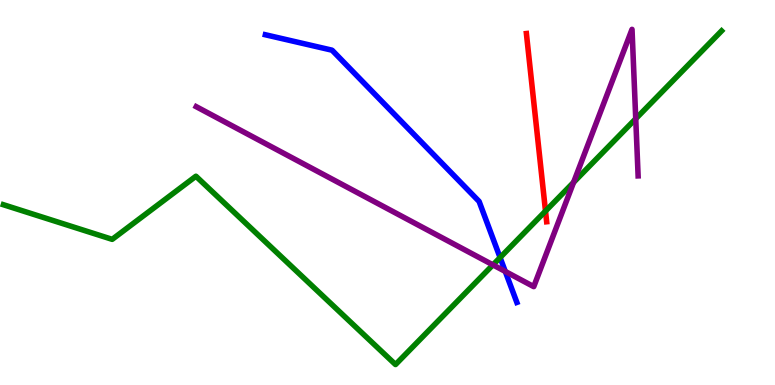[{'lines': ['blue', 'red'], 'intersections': []}, {'lines': ['green', 'red'], 'intersections': [{'x': 7.04, 'y': 4.52}]}, {'lines': ['purple', 'red'], 'intersections': []}, {'lines': ['blue', 'green'], 'intersections': [{'x': 6.45, 'y': 3.31}]}, {'lines': ['blue', 'purple'], 'intersections': [{'x': 6.52, 'y': 2.95}]}, {'lines': ['green', 'purple'], 'intersections': [{'x': 6.36, 'y': 3.12}, {'x': 7.4, 'y': 5.26}, {'x': 8.2, 'y': 6.92}]}]